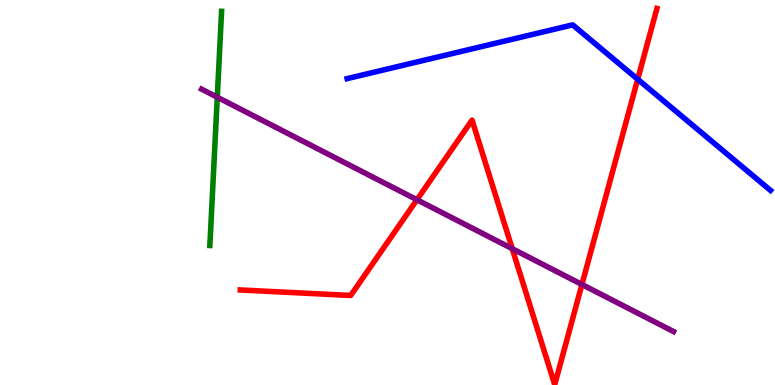[{'lines': ['blue', 'red'], 'intersections': [{'x': 8.23, 'y': 7.94}]}, {'lines': ['green', 'red'], 'intersections': []}, {'lines': ['purple', 'red'], 'intersections': [{'x': 5.38, 'y': 4.81}, {'x': 6.61, 'y': 3.54}, {'x': 7.51, 'y': 2.61}]}, {'lines': ['blue', 'green'], 'intersections': []}, {'lines': ['blue', 'purple'], 'intersections': []}, {'lines': ['green', 'purple'], 'intersections': [{'x': 2.8, 'y': 7.48}]}]